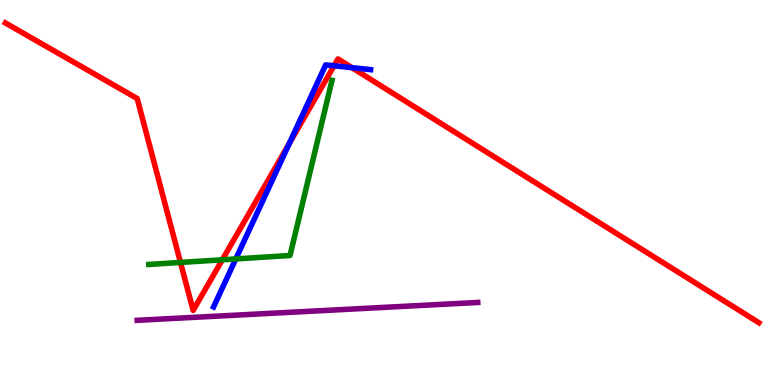[{'lines': ['blue', 'red'], 'intersections': [{'x': 3.73, 'y': 6.27}, {'x': 4.31, 'y': 8.29}, {'x': 4.54, 'y': 8.24}]}, {'lines': ['green', 'red'], 'intersections': [{'x': 2.33, 'y': 3.18}, {'x': 2.87, 'y': 3.25}]}, {'lines': ['purple', 'red'], 'intersections': []}, {'lines': ['blue', 'green'], 'intersections': [{'x': 3.04, 'y': 3.27}]}, {'lines': ['blue', 'purple'], 'intersections': []}, {'lines': ['green', 'purple'], 'intersections': []}]